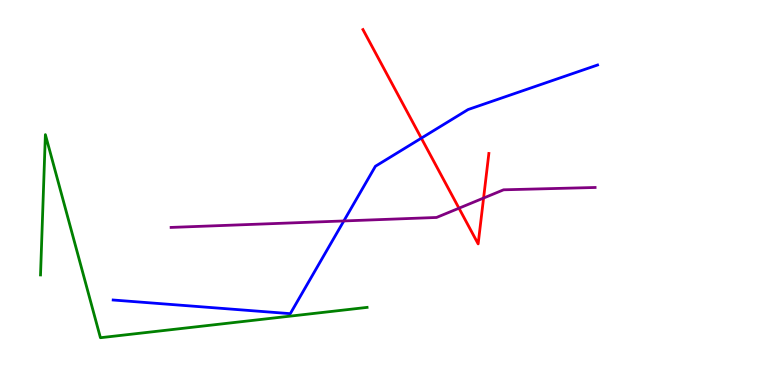[{'lines': ['blue', 'red'], 'intersections': [{'x': 5.44, 'y': 6.41}]}, {'lines': ['green', 'red'], 'intersections': []}, {'lines': ['purple', 'red'], 'intersections': [{'x': 5.92, 'y': 4.59}, {'x': 6.24, 'y': 4.86}]}, {'lines': ['blue', 'green'], 'intersections': []}, {'lines': ['blue', 'purple'], 'intersections': [{'x': 4.44, 'y': 4.26}]}, {'lines': ['green', 'purple'], 'intersections': []}]